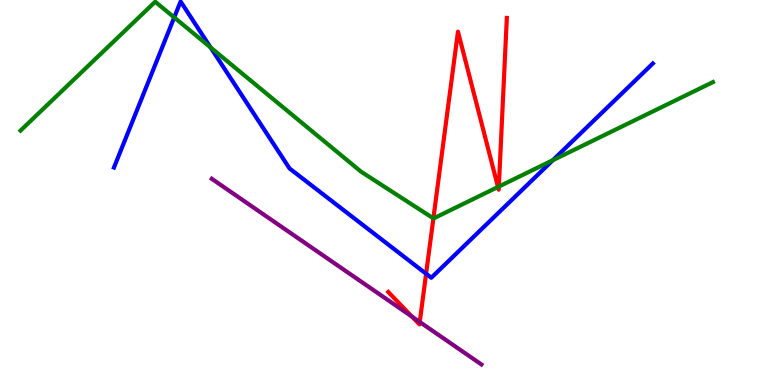[{'lines': ['blue', 'red'], 'intersections': [{'x': 5.5, 'y': 2.89}]}, {'lines': ['green', 'red'], 'intersections': [{'x': 5.59, 'y': 4.33}, {'x': 6.43, 'y': 5.14}, {'x': 6.44, 'y': 5.15}]}, {'lines': ['purple', 'red'], 'intersections': [{'x': 5.32, 'y': 1.78}, {'x': 5.42, 'y': 1.64}]}, {'lines': ['blue', 'green'], 'intersections': [{'x': 2.25, 'y': 9.55}, {'x': 2.72, 'y': 8.77}, {'x': 7.13, 'y': 5.84}]}, {'lines': ['blue', 'purple'], 'intersections': []}, {'lines': ['green', 'purple'], 'intersections': []}]